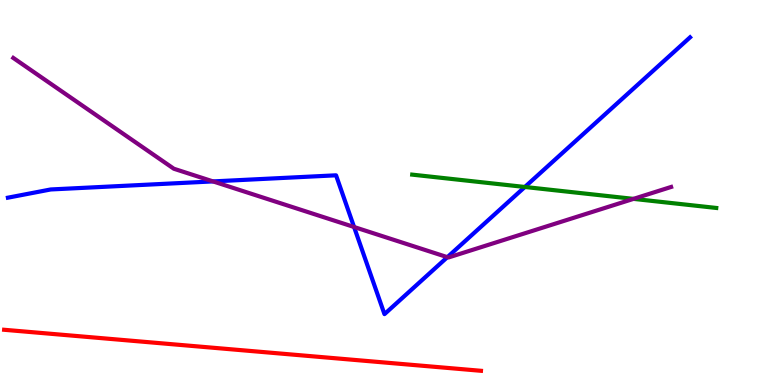[{'lines': ['blue', 'red'], 'intersections': []}, {'lines': ['green', 'red'], 'intersections': []}, {'lines': ['purple', 'red'], 'intersections': []}, {'lines': ['blue', 'green'], 'intersections': [{'x': 6.77, 'y': 5.14}]}, {'lines': ['blue', 'purple'], 'intersections': [{'x': 2.75, 'y': 5.29}, {'x': 4.57, 'y': 4.1}, {'x': 5.77, 'y': 3.32}]}, {'lines': ['green', 'purple'], 'intersections': [{'x': 8.17, 'y': 4.83}]}]